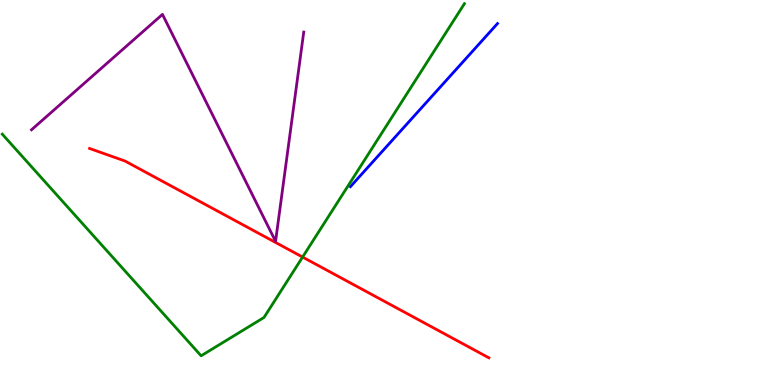[{'lines': ['blue', 'red'], 'intersections': []}, {'lines': ['green', 'red'], 'intersections': [{'x': 3.9, 'y': 3.32}]}, {'lines': ['purple', 'red'], 'intersections': []}, {'lines': ['blue', 'green'], 'intersections': []}, {'lines': ['blue', 'purple'], 'intersections': []}, {'lines': ['green', 'purple'], 'intersections': []}]